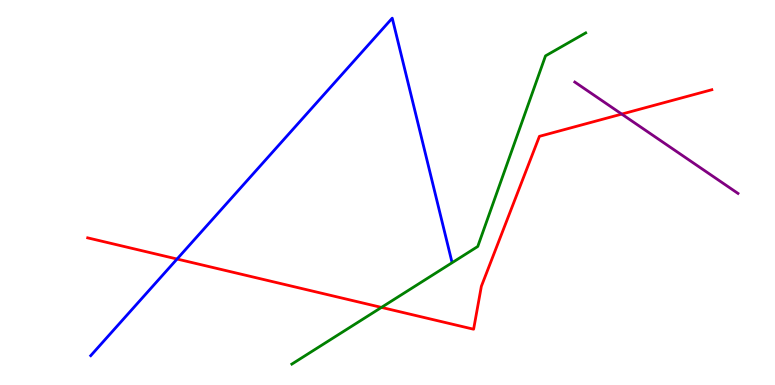[{'lines': ['blue', 'red'], 'intersections': [{'x': 2.28, 'y': 3.27}]}, {'lines': ['green', 'red'], 'intersections': [{'x': 4.92, 'y': 2.02}]}, {'lines': ['purple', 'red'], 'intersections': [{'x': 8.02, 'y': 7.04}]}, {'lines': ['blue', 'green'], 'intersections': []}, {'lines': ['blue', 'purple'], 'intersections': []}, {'lines': ['green', 'purple'], 'intersections': []}]